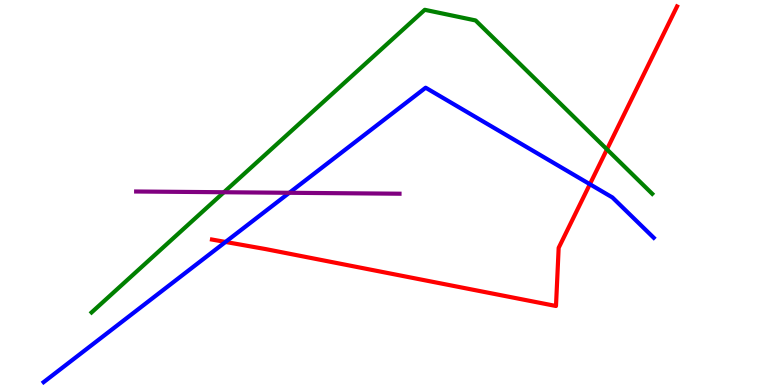[{'lines': ['blue', 'red'], 'intersections': [{'x': 2.91, 'y': 3.72}, {'x': 7.61, 'y': 5.22}]}, {'lines': ['green', 'red'], 'intersections': [{'x': 7.83, 'y': 6.12}]}, {'lines': ['purple', 'red'], 'intersections': []}, {'lines': ['blue', 'green'], 'intersections': []}, {'lines': ['blue', 'purple'], 'intersections': [{'x': 3.73, 'y': 4.99}]}, {'lines': ['green', 'purple'], 'intersections': [{'x': 2.89, 'y': 5.01}]}]